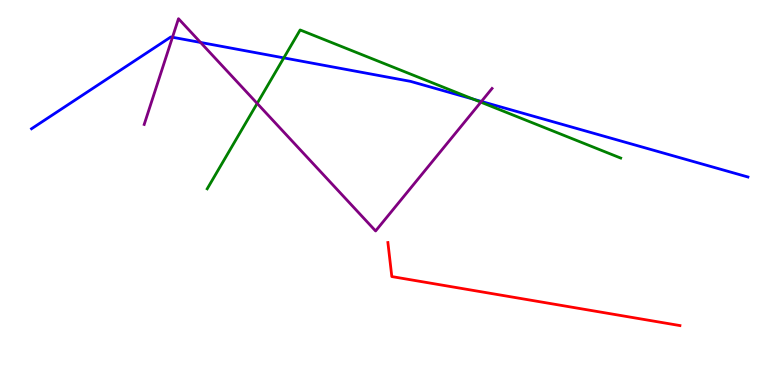[{'lines': ['blue', 'red'], 'intersections': []}, {'lines': ['green', 'red'], 'intersections': []}, {'lines': ['purple', 'red'], 'intersections': []}, {'lines': ['blue', 'green'], 'intersections': [{'x': 3.66, 'y': 8.5}, {'x': 6.11, 'y': 7.42}]}, {'lines': ['blue', 'purple'], 'intersections': [{'x': 2.23, 'y': 9.03}, {'x': 2.59, 'y': 8.9}, {'x': 6.21, 'y': 7.36}]}, {'lines': ['green', 'purple'], 'intersections': [{'x': 3.32, 'y': 7.31}, {'x': 6.2, 'y': 7.35}]}]